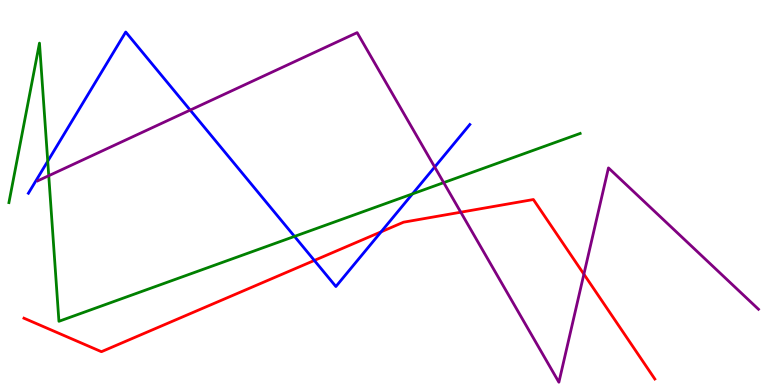[{'lines': ['blue', 'red'], 'intersections': [{'x': 4.06, 'y': 3.24}, {'x': 4.92, 'y': 3.98}]}, {'lines': ['green', 'red'], 'intersections': []}, {'lines': ['purple', 'red'], 'intersections': [{'x': 5.95, 'y': 4.49}, {'x': 7.53, 'y': 2.88}]}, {'lines': ['blue', 'green'], 'intersections': [{'x': 0.616, 'y': 5.81}, {'x': 3.8, 'y': 3.86}, {'x': 5.32, 'y': 4.96}]}, {'lines': ['blue', 'purple'], 'intersections': [{'x': 2.45, 'y': 7.14}, {'x': 5.61, 'y': 5.66}]}, {'lines': ['green', 'purple'], 'intersections': [{'x': 0.629, 'y': 5.44}, {'x': 5.73, 'y': 5.26}]}]